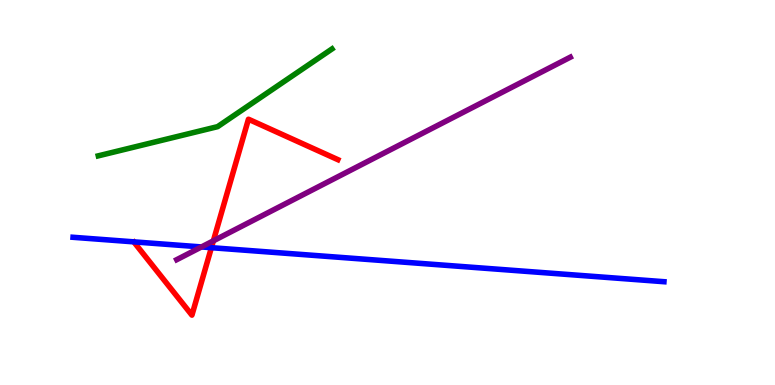[{'lines': ['blue', 'red'], 'intersections': [{'x': 2.73, 'y': 3.57}]}, {'lines': ['green', 'red'], 'intersections': []}, {'lines': ['purple', 'red'], 'intersections': [{'x': 2.75, 'y': 3.74}]}, {'lines': ['blue', 'green'], 'intersections': []}, {'lines': ['blue', 'purple'], 'intersections': [{'x': 2.6, 'y': 3.59}]}, {'lines': ['green', 'purple'], 'intersections': []}]